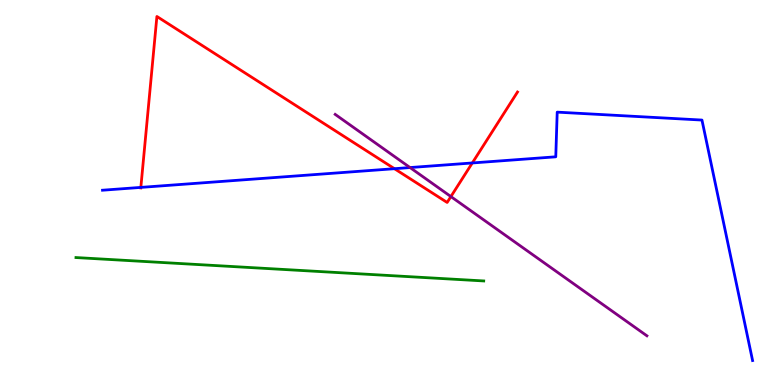[{'lines': ['blue', 'red'], 'intersections': [{'x': 1.82, 'y': 5.13}, {'x': 5.09, 'y': 5.62}, {'x': 6.09, 'y': 5.77}]}, {'lines': ['green', 'red'], 'intersections': []}, {'lines': ['purple', 'red'], 'intersections': [{'x': 5.82, 'y': 4.89}]}, {'lines': ['blue', 'green'], 'intersections': []}, {'lines': ['blue', 'purple'], 'intersections': [{'x': 5.29, 'y': 5.65}]}, {'lines': ['green', 'purple'], 'intersections': []}]